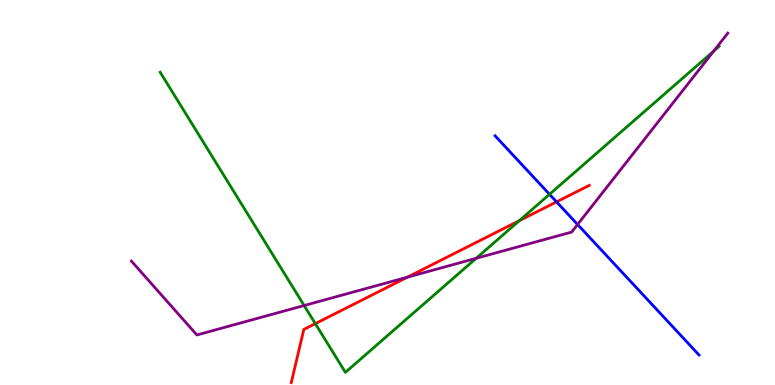[{'lines': ['blue', 'red'], 'intersections': [{'x': 7.18, 'y': 4.76}]}, {'lines': ['green', 'red'], 'intersections': [{'x': 4.07, 'y': 1.59}, {'x': 6.7, 'y': 4.27}]}, {'lines': ['purple', 'red'], 'intersections': [{'x': 5.26, 'y': 2.8}]}, {'lines': ['blue', 'green'], 'intersections': [{'x': 7.09, 'y': 4.95}]}, {'lines': ['blue', 'purple'], 'intersections': [{'x': 7.45, 'y': 4.17}]}, {'lines': ['green', 'purple'], 'intersections': [{'x': 3.92, 'y': 2.06}, {'x': 6.14, 'y': 3.29}, {'x': 9.21, 'y': 8.67}]}]